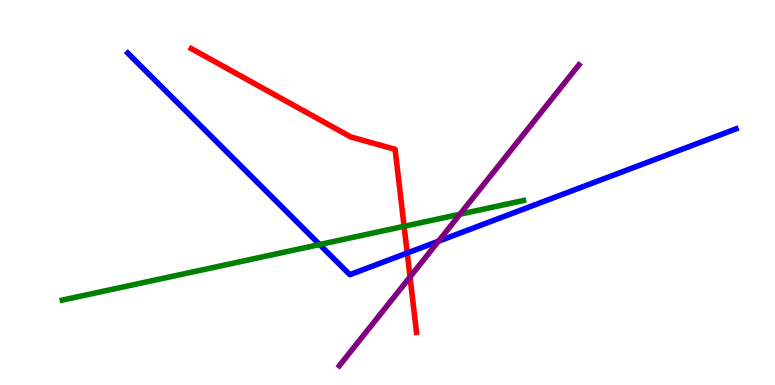[{'lines': ['blue', 'red'], 'intersections': [{'x': 5.25, 'y': 3.43}]}, {'lines': ['green', 'red'], 'intersections': [{'x': 5.21, 'y': 4.12}]}, {'lines': ['purple', 'red'], 'intersections': [{'x': 5.29, 'y': 2.81}]}, {'lines': ['blue', 'green'], 'intersections': [{'x': 4.12, 'y': 3.65}]}, {'lines': ['blue', 'purple'], 'intersections': [{'x': 5.66, 'y': 3.73}]}, {'lines': ['green', 'purple'], 'intersections': [{'x': 5.94, 'y': 4.44}]}]